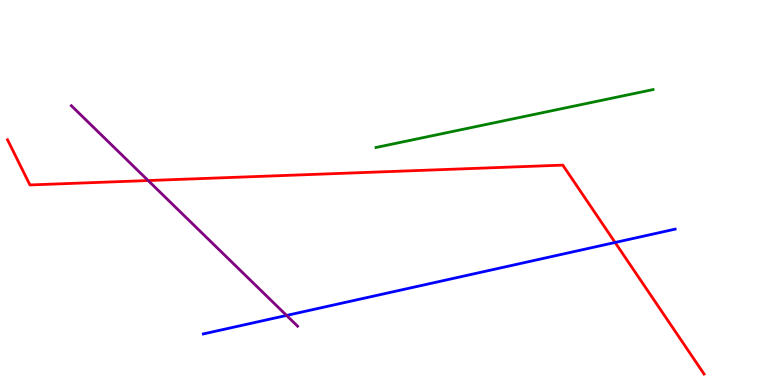[{'lines': ['blue', 'red'], 'intersections': [{'x': 7.94, 'y': 3.7}]}, {'lines': ['green', 'red'], 'intersections': []}, {'lines': ['purple', 'red'], 'intersections': [{'x': 1.91, 'y': 5.31}]}, {'lines': ['blue', 'green'], 'intersections': []}, {'lines': ['blue', 'purple'], 'intersections': [{'x': 3.7, 'y': 1.81}]}, {'lines': ['green', 'purple'], 'intersections': []}]